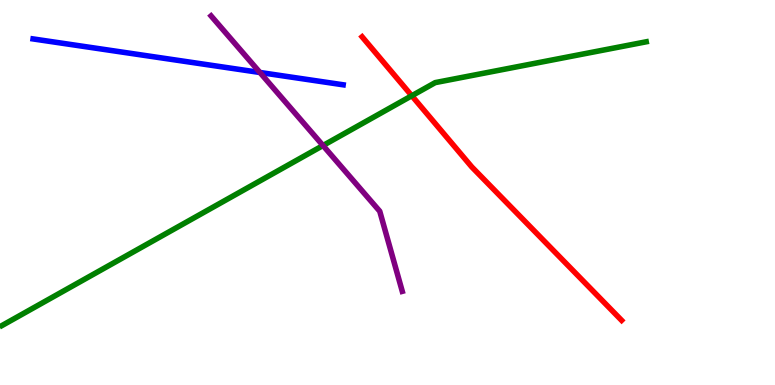[{'lines': ['blue', 'red'], 'intersections': []}, {'lines': ['green', 'red'], 'intersections': [{'x': 5.31, 'y': 7.51}]}, {'lines': ['purple', 'red'], 'intersections': []}, {'lines': ['blue', 'green'], 'intersections': []}, {'lines': ['blue', 'purple'], 'intersections': [{'x': 3.35, 'y': 8.12}]}, {'lines': ['green', 'purple'], 'intersections': [{'x': 4.17, 'y': 6.22}]}]